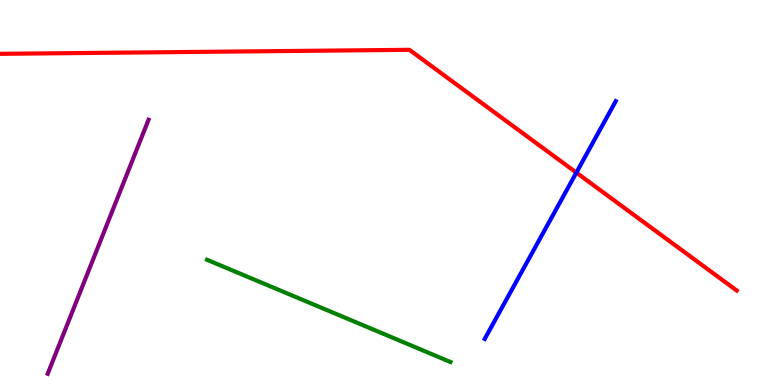[{'lines': ['blue', 'red'], 'intersections': [{'x': 7.44, 'y': 5.52}]}, {'lines': ['green', 'red'], 'intersections': []}, {'lines': ['purple', 'red'], 'intersections': []}, {'lines': ['blue', 'green'], 'intersections': []}, {'lines': ['blue', 'purple'], 'intersections': []}, {'lines': ['green', 'purple'], 'intersections': []}]